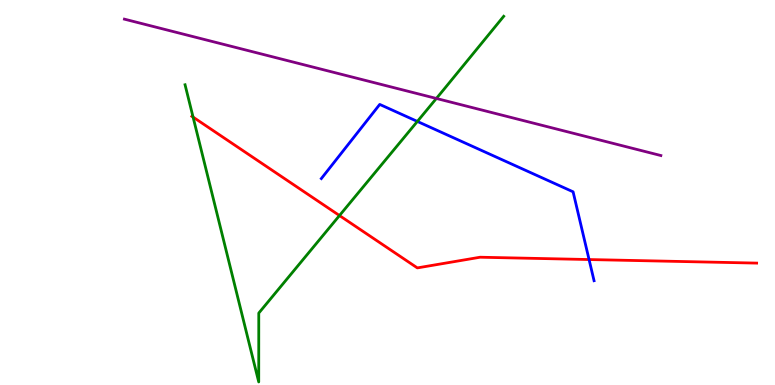[{'lines': ['blue', 'red'], 'intersections': [{'x': 7.6, 'y': 3.26}]}, {'lines': ['green', 'red'], 'intersections': [{'x': 2.49, 'y': 6.96}, {'x': 4.38, 'y': 4.4}]}, {'lines': ['purple', 'red'], 'intersections': []}, {'lines': ['blue', 'green'], 'intersections': [{'x': 5.39, 'y': 6.85}]}, {'lines': ['blue', 'purple'], 'intersections': []}, {'lines': ['green', 'purple'], 'intersections': [{'x': 5.63, 'y': 7.44}]}]